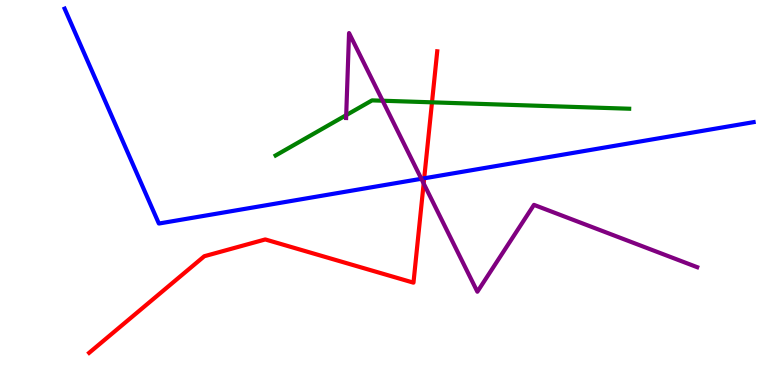[{'lines': ['blue', 'red'], 'intersections': [{'x': 5.47, 'y': 5.37}]}, {'lines': ['green', 'red'], 'intersections': [{'x': 5.57, 'y': 7.34}]}, {'lines': ['purple', 'red'], 'intersections': [{'x': 5.47, 'y': 5.23}]}, {'lines': ['blue', 'green'], 'intersections': []}, {'lines': ['blue', 'purple'], 'intersections': [{'x': 5.44, 'y': 5.36}]}, {'lines': ['green', 'purple'], 'intersections': [{'x': 4.47, 'y': 7.01}, {'x': 4.94, 'y': 7.38}]}]